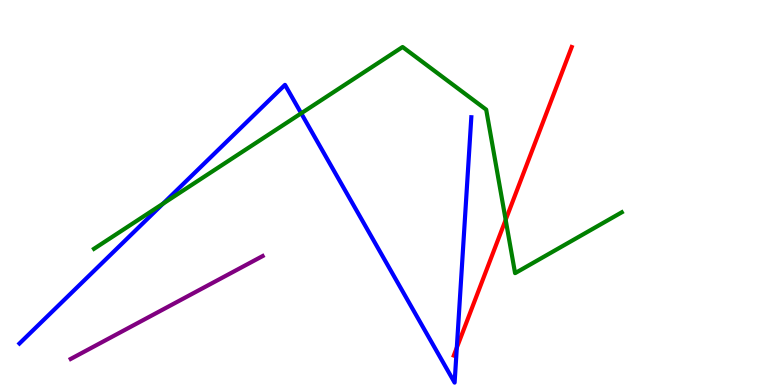[{'lines': ['blue', 'red'], 'intersections': [{'x': 5.89, 'y': 0.97}]}, {'lines': ['green', 'red'], 'intersections': [{'x': 6.52, 'y': 4.29}]}, {'lines': ['purple', 'red'], 'intersections': []}, {'lines': ['blue', 'green'], 'intersections': [{'x': 2.1, 'y': 4.71}, {'x': 3.89, 'y': 7.06}]}, {'lines': ['blue', 'purple'], 'intersections': []}, {'lines': ['green', 'purple'], 'intersections': []}]